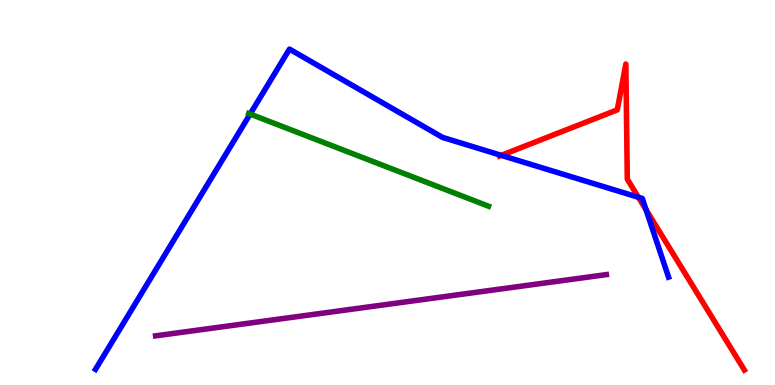[{'lines': ['blue', 'red'], 'intersections': [{'x': 6.47, 'y': 5.96}, {'x': 8.24, 'y': 4.88}, {'x': 8.34, 'y': 4.55}]}, {'lines': ['green', 'red'], 'intersections': []}, {'lines': ['purple', 'red'], 'intersections': []}, {'lines': ['blue', 'green'], 'intersections': [{'x': 3.23, 'y': 7.04}]}, {'lines': ['blue', 'purple'], 'intersections': []}, {'lines': ['green', 'purple'], 'intersections': []}]